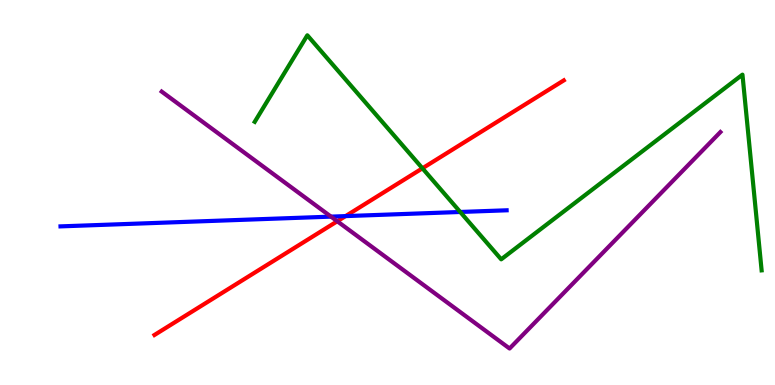[{'lines': ['blue', 'red'], 'intersections': [{'x': 4.46, 'y': 4.39}]}, {'lines': ['green', 'red'], 'intersections': [{'x': 5.45, 'y': 5.63}]}, {'lines': ['purple', 'red'], 'intersections': [{'x': 4.35, 'y': 4.25}]}, {'lines': ['blue', 'green'], 'intersections': [{'x': 5.94, 'y': 4.49}]}, {'lines': ['blue', 'purple'], 'intersections': [{'x': 4.27, 'y': 4.37}]}, {'lines': ['green', 'purple'], 'intersections': []}]